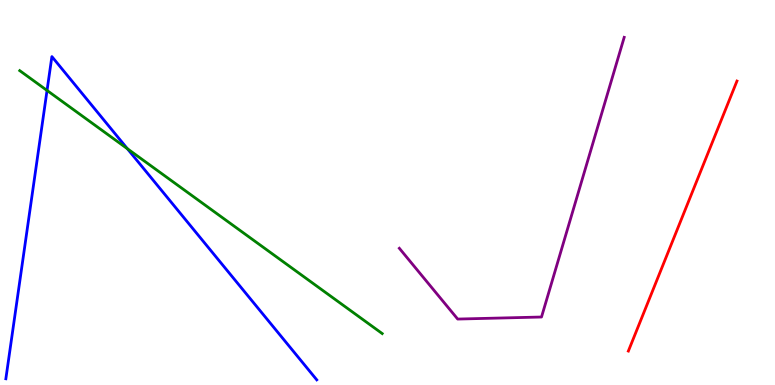[{'lines': ['blue', 'red'], 'intersections': []}, {'lines': ['green', 'red'], 'intersections': []}, {'lines': ['purple', 'red'], 'intersections': []}, {'lines': ['blue', 'green'], 'intersections': [{'x': 0.607, 'y': 7.65}, {'x': 1.64, 'y': 6.14}]}, {'lines': ['blue', 'purple'], 'intersections': []}, {'lines': ['green', 'purple'], 'intersections': []}]